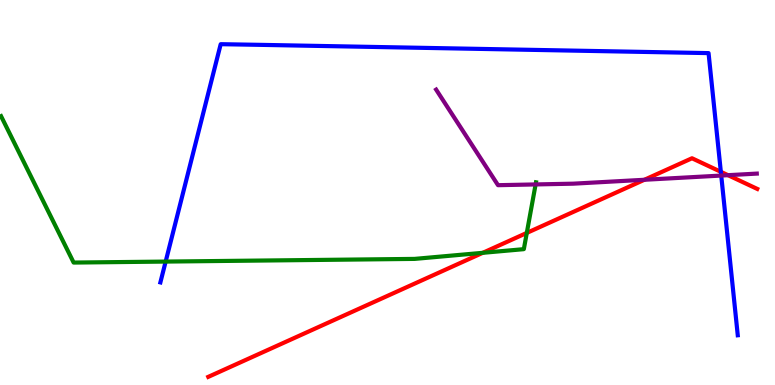[{'lines': ['blue', 'red'], 'intersections': [{'x': 9.3, 'y': 5.54}]}, {'lines': ['green', 'red'], 'intersections': [{'x': 6.23, 'y': 3.43}, {'x': 6.8, 'y': 3.95}]}, {'lines': ['purple', 'red'], 'intersections': [{'x': 8.31, 'y': 5.33}, {'x': 9.39, 'y': 5.45}]}, {'lines': ['blue', 'green'], 'intersections': [{'x': 2.14, 'y': 3.21}]}, {'lines': ['blue', 'purple'], 'intersections': [{'x': 9.31, 'y': 5.44}]}, {'lines': ['green', 'purple'], 'intersections': [{'x': 6.91, 'y': 5.21}]}]